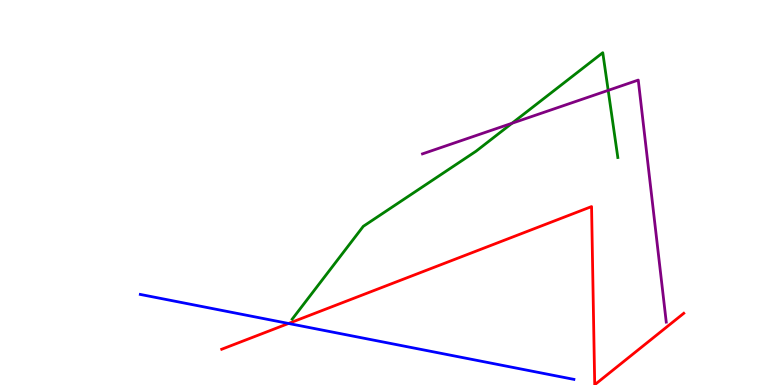[{'lines': ['blue', 'red'], 'intersections': [{'x': 3.72, 'y': 1.6}]}, {'lines': ['green', 'red'], 'intersections': []}, {'lines': ['purple', 'red'], 'intersections': []}, {'lines': ['blue', 'green'], 'intersections': []}, {'lines': ['blue', 'purple'], 'intersections': []}, {'lines': ['green', 'purple'], 'intersections': [{'x': 6.61, 'y': 6.8}, {'x': 7.85, 'y': 7.65}]}]